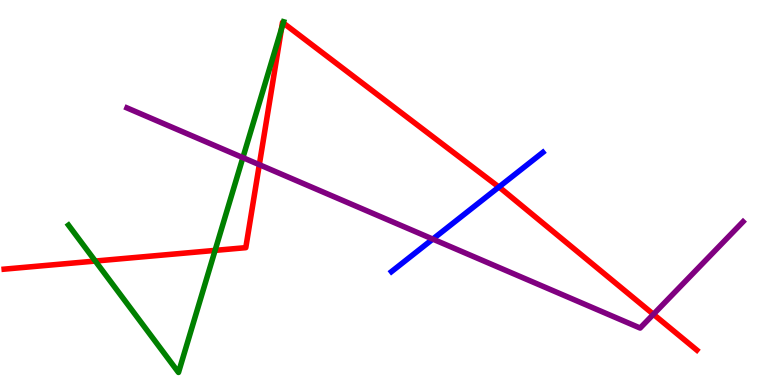[{'lines': ['blue', 'red'], 'intersections': [{'x': 6.44, 'y': 5.14}]}, {'lines': ['green', 'red'], 'intersections': [{'x': 1.23, 'y': 3.22}, {'x': 2.78, 'y': 3.5}, {'x': 3.63, 'y': 9.25}, {'x': 3.65, 'y': 9.4}]}, {'lines': ['purple', 'red'], 'intersections': [{'x': 3.35, 'y': 5.72}, {'x': 8.43, 'y': 1.84}]}, {'lines': ['blue', 'green'], 'intersections': []}, {'lines': ['blue', 'purple'], 'intersections': [{'x': 5.58, 'y': 3.79}]}, {'lines': ['green', 'purple'], 'intersections': [{'x': 3.13, 'y': 5.91}]}]